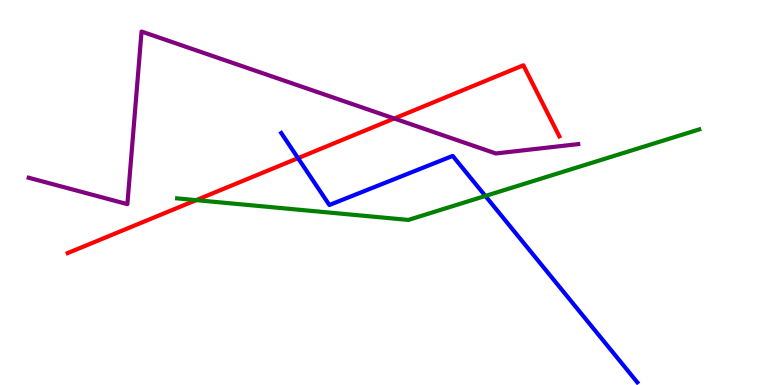[{'lines': ['blue', 'red'], 'intersections': [{'x': 3.85, 'y': 5.89}]}, {'lines': ['green', 'red'], 'intersections': [{'x': 2.53, 'y': 4.8}]}, {'lines': ['purple', 'red'], 'intersections': [{'x': 5.09, 'y': 6.92}]}, {'lines': ['blue', 'green'], 'intersections': [{'x': 6.26, 'y': 4.91}]}, {'lines': ['blue', 'purple'], 'intersections': []}, {'lines': ['green', 'purple'], 'intersections': []}]